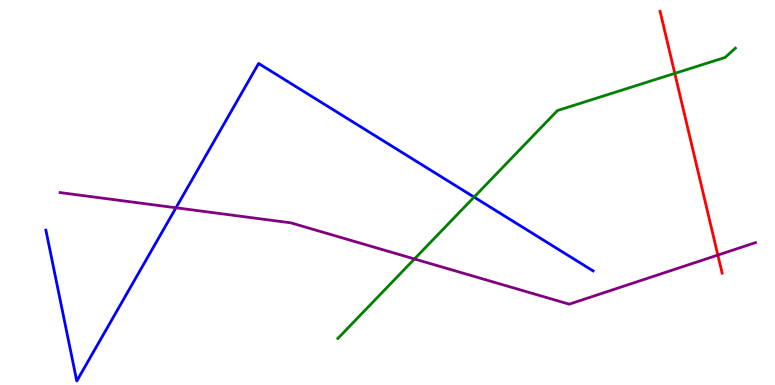[{'lines': ['blue', 'red'], 'intersections': []}, {'lines': ['green', 'red'], 'intersections': [{'x': 8.71, 'y': 8.09}]}, {'lines': ['purple', 'red'], 'intersections': [{'x': 9.26, 'y': 3.37}]}, {'lines': ['blue', 'green'], 'intersections': [{'x': 6.12, 'y': 4.88}]}, {'lines': ['blue', 'purple'], 'intersections': [{'x': 2.27, 'y': 4.6}]}, {'lines': ['green', 'purple'], 'intersections': [{'x': 5.35, 'y': 3.27}]}]